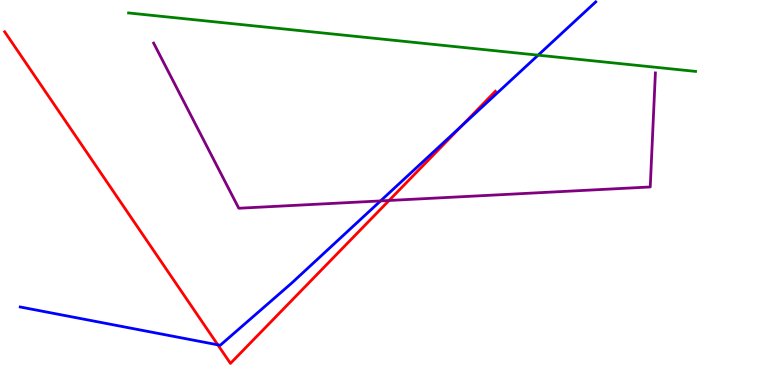[{'lines': ['blue', 'red'], 'intersections': [{'x': 2.81, 'y': 1.04}, {'x': 5.96, 'y': 6.73}]}, {'lines': ['green', 'red'], 'intersections': []}, {'lines': ['purple', 'red'], 'intersections': [{'x': 5.02, 'y': 4.79}]}, {'lines': ['blue', 'green'], 'intersections': [{'x': 6.94, 'y': 8.57}]}, {'lines': ['blue', 'purple'], 'intersections': [{'x': 4.91, 'y': 4.78}]}, {'lines': ['green', 'purple'], 'intersections': []}]